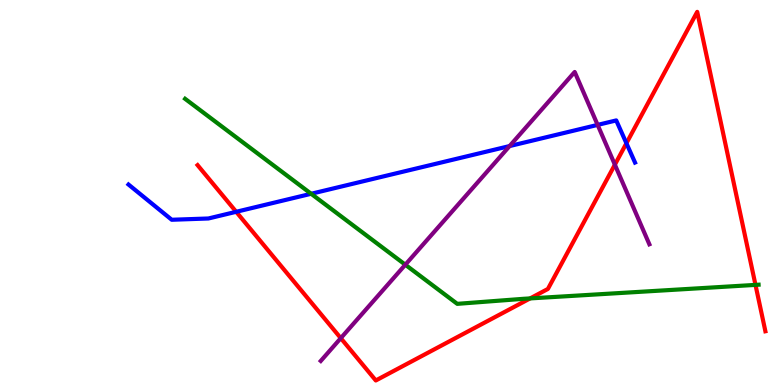[{'lines': ['blue', 'red'], 'intersections': [{'x': 3.05, 'y': 4.5}, {'x': 8.08, 'y': 6.28}]}, {'lines': ['green', 'red'], 'intersections': [{'x': 6.84, 'y': 2.25}, {'x': 9.75, 'y': 2.6}]}, {'lines': ['purple', 'red'], 'intersections': [{'x': 4.4, 'y': 1.22}, {'x': 7.93, 'y': 5.72}]}, {'lines': ['blue', 'green'], 'intersections': [{'x': 4.01, 'y': 4.97}]}, {'lines': ['blue', 'purple'], 'intersections': [{'x': 6.58, 'y': 6.21}, {'x': 7.71, 'y': 6.76}]}, {'lines': ['green', 'purple'], 'intersections': [{'x': 5.23, 'y': 3.12}]}]